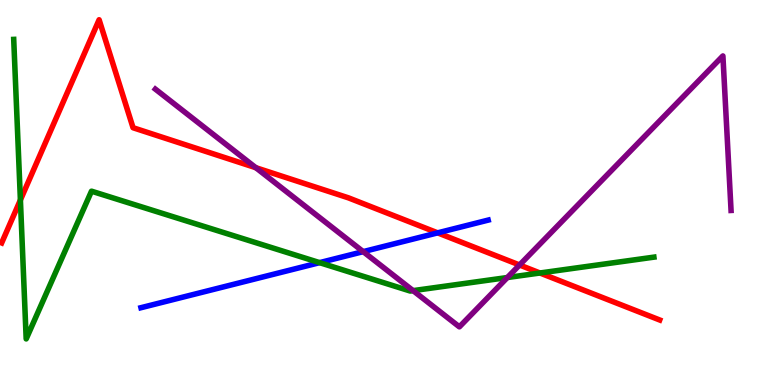[{'lines': ['blue', 'red'], 'intersections': [{'x': 5.65, 'y': 3.95}]}, {'lines': ['green', 'red'], 'intersections': [{'x': 0.263, 'y': 4.81}, {'x': 6.97, 'y': 2.91}]}, {'lines': ['purple', 'red'], 'intersections': [{'x': 3.3, 'y': 5.64}, {'x': 6.7, 'y': 3.12}]}, {'lines': ['blue', 'green'], 'intersections': [{'x': 4.12, 'y': 3.18}]}, {'lines': ['blue', 'purple'], 'intersections': [{'x': 4.69, 'y': 3.46}]}, {'lines': ['green', 'purple'], 'intersections': [{'x': 5.33, 'y': 2.45}, {'x': 6.55, 'y': 2.79}]}]